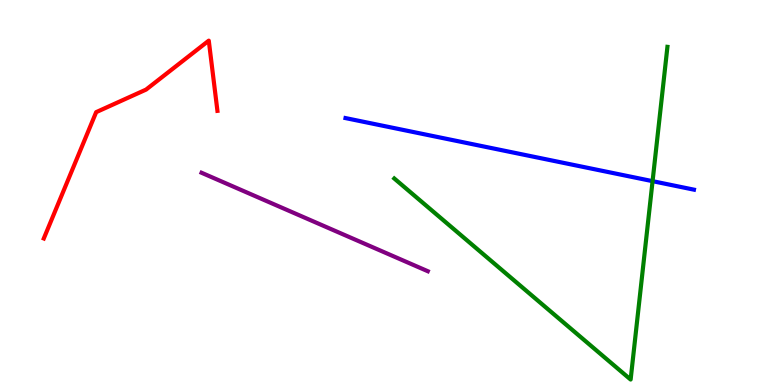[{'lines': ['blue', 'red'], 'intersections': []}, {'lines': ['green', 'red'], 'intersections': []}, {'lines': ['purple', 'red'], 'intersections': []}, {'lines': ['blue', 'green'], 'intersections': [{'x': 8.42, 'y': 5.29}]}, {'lines': ['blue', 'purple'], 'intersections': []}, {'lines': ['green', 'purple'], 'intersections': []}]